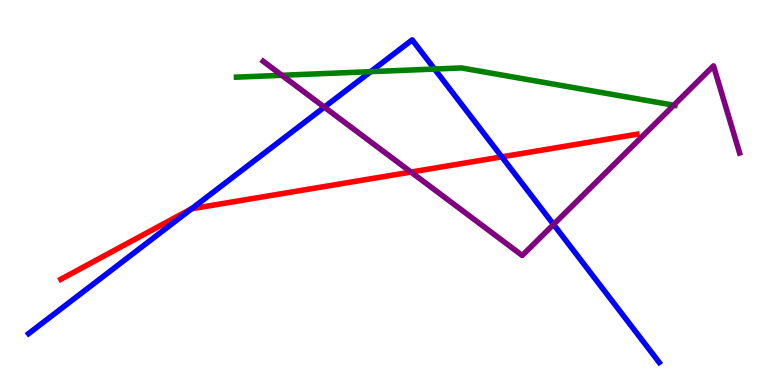[{'lines': ['blue', 'red'], 'intersections': [{'x': 2.47, 'y': 4.58}, {'x': 6.47, 'y': 5.93}]}, {'lines': ['green', 'red'], 'intersections': []}, {'lines': ['purple', 'red'], 'intersections': [{'x': 5.3, 'y': 5.53}]}, {'lines': ['blue', 'green'], 'intersections': [{'x': 4.78, 'y': 8.14}, {'x': 5.61, 'y': 8.21}]}, {'lines': ['blue', 'purple'], 'intersections': [{'x': 4.19, 'y': 7.22}, {'x': 7.14, 'y': 4.17}]}, {'lines': ['green', 'purple'], 'intersections': [{'x': 3.64, 'y': 8.04}, {'x': 8.69, 'y': 7.27}]}]